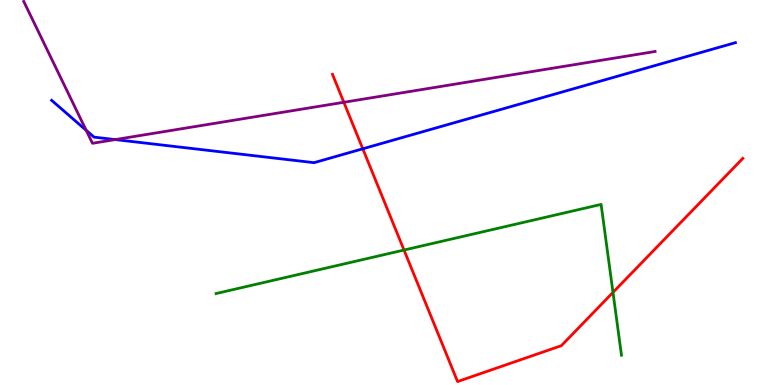[{'lines': ['blue', 'red'], 'intersections': [{'x': 4.68, 'y': 6.14}]}, {'lines': ['green', 'red'], 'intersections': [{'x': 5.21, 'y': 3.51}, {'x': 7.91, 'y': 2.41}]}, {'lines': ['purple', 'red'], 'intersections': [{'x': 4.44, 'y': 7.34}]}, {'lines': ['blue', 'green'], 'intersections': []}, {'lines': ['blue', 'purple'], 'intersections': [{'x': 1.11, 'y': 6.62}, {'x': 1.49, 'y': 6.37}]}, {'lines': ['green', 'purple'], 'intersections': []}]